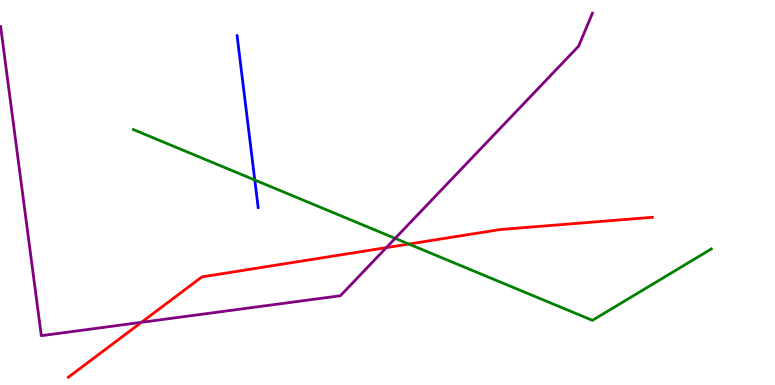[{'lines': ['blue', 'red'], 'intersections': []}, {'lines': ['green', 'red'], 'intersections': [{'x': 5.28, 'y': 3.66}]}, {'lines': ['purple', 'red'], 'intersections': [{'x': 1.83, 'y': 1.63}, {'x': 4.98, 'y': 3.57}]}, {'lines': ['blue', 'green'], 'intersections': [{'x': 3.29, 'y': 5.32}]}, {'lines': ['blue', 'purple'], 'intersections': []}, {'lines': ['green', 'purple'], 'intersections': [{'x': 5.1, 'y': 3.81}]}]